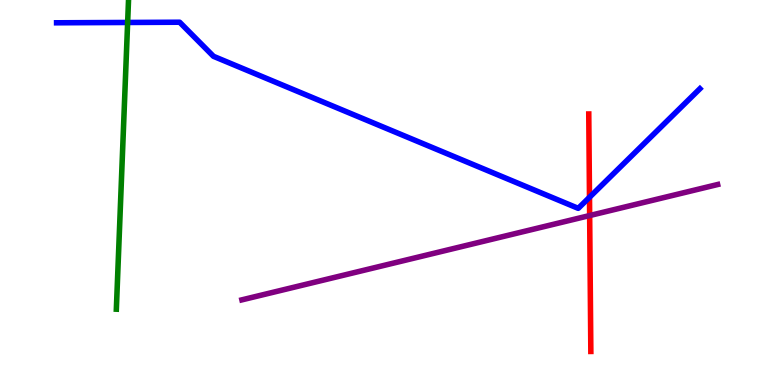[{'lines': ['blue', 'red'], 'intersections': [{'x': 7.61, 'y': 4.88}]}, {'lines': ['green', 'red'], 'intersections': []}, {'lines': ['purple', 'red'], 'intersections': [{'x': 7.61, 'y': 4.4}]}, {'lines': ['blue', 'green'], 'intersections': [{'x': 1.65, 'y': 9.42}]}, {'lines': ['blue', 'purple'], 'intersections': []}, {'lines': ['green', 'purple'], 'intersections': []}]